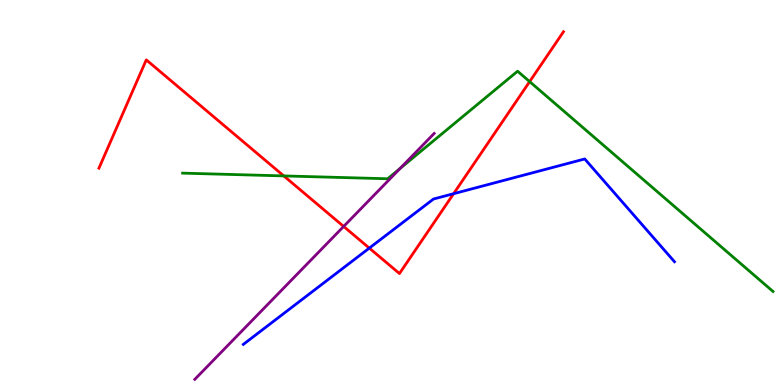[{'lines': ['blue', 'red'], 'intersections': [{'x': 4.77, 'y': 3.56}, {'x': 5.85, 'y': 4.97}]}, {'lines': ['green', 'red'], 'intersections': [{'x': 3.66, 'y': 5.43}, {'x': 6.83, 'y': 7.88}]}, {'lines': ['purple', 'red'], 'intersections': [{'x': 4.43, 'y': 4.12}]}, {'lines': ['blue', 'green'], 'intersections': []}, {'lines': ['blue', 'purple'], 'intersections': []}, {'lines': ['green', 'purple'], 'intersections': [{'x': 5.16, 'y': 5.63}]}]